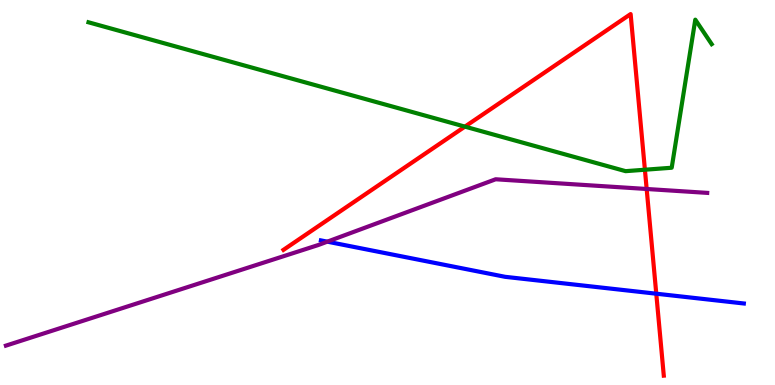[{'lines': ['blue', 'red'], 'intersections': [{'x': 8.47, 'y': 2.37}]}, {'lines': ['green', 'red'], 'intersections': [{'x': 6.0, 'y': 6.71}, {'x': 8.32, 'y': 5.59}]}, {'lines': ['purple', 'red'], 'intersections': [{'x': 8.34, 'y': 5.09}]}, {'lines': ['blue', 'green'], 'intersections': []}, {'lines': ['blue', 'purple'], 'intersections': [{'x': 4.22, 'y': 3.72}]}, {'lines': ['green', 'purple'], 'intersections': []}]